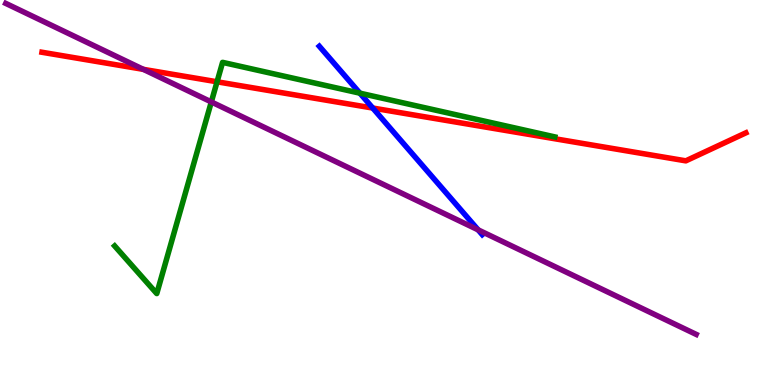[{'lines': ['blue', 'red'], 'intersections': [{'x': 4.81, 'y': 7.19}]}, {'lines': ['green', 'red'], 'intersections': [{'x': 2.8, 'y': 7.88}]}, {'lines': ['purple', 'red'], 'intersections': [{'x': 1.85, 'y': 8.2}]}, {'lines': ['blue', 'green'], 'intersections': [{'x': 4.64, 'y': 7.58}]}, {'lines': ['blue', 'purple'], 'intersections': [{'x': 6.17, 'y': 4.03}]}, {'lines': ['green', 'purple'], 'intersections': [{'x': 2.73, 'y': 7.35}]}]